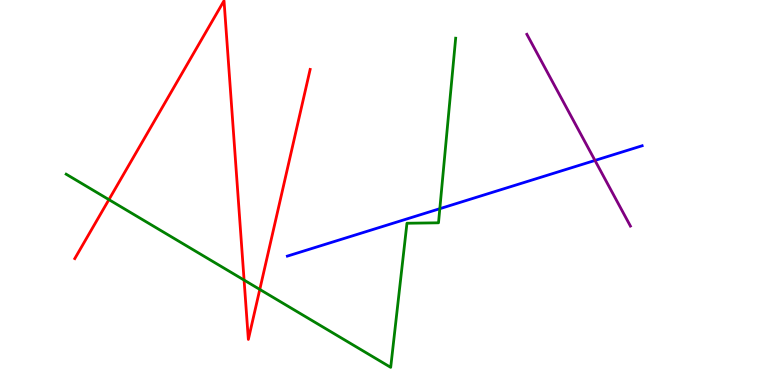[{'lines': ['blue', 'red'], 'intersections': []}, {'lines': ['green', 'red'], 'intersections': [{'x': 1.41, 'y': 4.81}, {'x': 3.15, 'y': 2.73}, {'x': 3.35, 'y': 2.48}]}, {'lines': ['purple', 'red'], 'intersections': []}, {'lines': ['blue', 'green'], 'intersections': [{'x': 5.68, 'y': 4.58}]}, {'lines': ['blue', 'purple'], 'intersections': [{'x': 7.68, 'y': 5.83}]}, {'lines': ['green', 'purple'], 'intersections': []}]